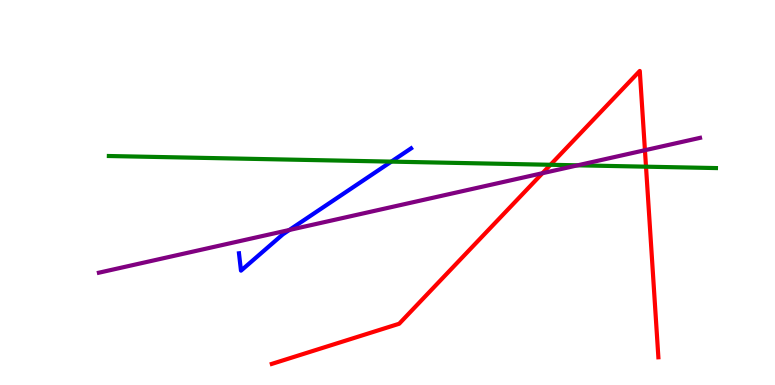[{'lines': ['blue', 'red'], 'intersections': []}, {'lines': ['green', 'red'], 'intersections': [{'x': 7.1, 'y': 5.72}, {'x': 8.34, 'y': 5.67}]}, {'lines': ['purple', 'red'], 'intersections': [{'x': 7.0, 'y': 5.5}, {'x': 8.32, 'y': 6.1}]}, {'lines': ['blue', 'green'], 'intersections': [{'x': 5.05, 'y': 5.8}]}, {'lines': ['blue', 'purple'], 'intersections': [{'x': 3.73, 'y': 4.03}]}, {'lines': ['green', 'purple'], 'intersections': [{'x': 7.45, 'y': 5.71}]}]